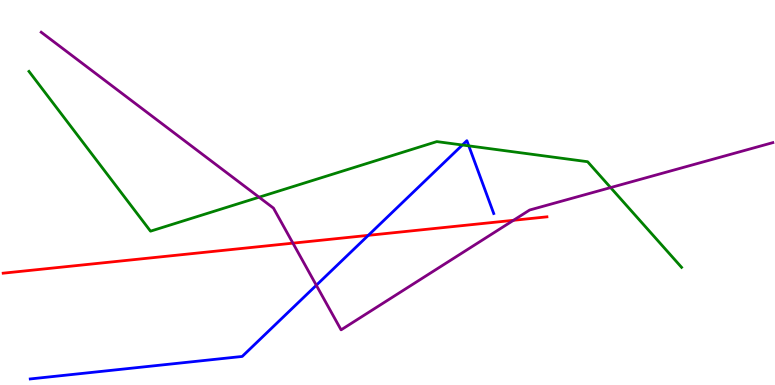[{'lines': ['blue', 'red'], 'intersections': [{'x': 4.75, 'y': 3.89}]}, {'lines': ['green', 'red'], 'intersections': []}, {'lines': ['purple', 'red'], 'intersections': [{'x': 3.78, 'y': 3.68}, {'x': 6.63, 'y': 4.28}]}, {'lines': ['blue', 'green'], 'intersections': [{'x': 5.97, 'y': 6.23}, {'x': 6.05, 'y': 6.21}]}, {'lines': ['blue', 'purple'], 'intersections': [{'x': 4.08, 'y': 2.59}]}, {'lines': ['green', 'purple'], 'intersections': [{'x': 3.34, 'y': 4.88}, {'x': 7.88, 'y': 5.13}]}]